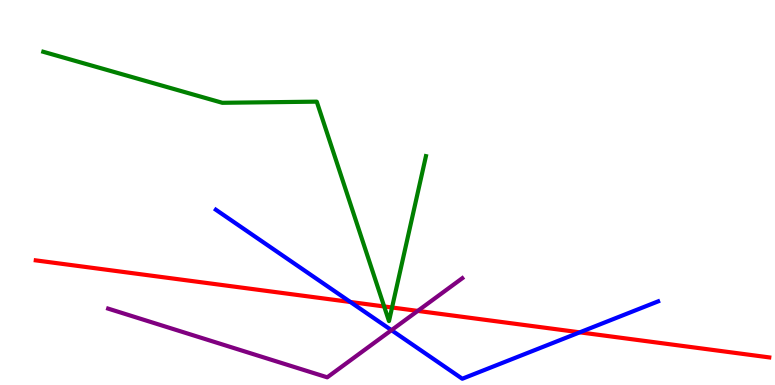[{'lines': ['blue', 'red'], 'intersections': [{'x': 4.52, 'y': 2.16}, {'x': 7.48, 'y': 1.37}]}, {'lines': ['green', 'red'], 'intersections': [{'x': 4.96, 'y': 2.04}, {'x': 5.06, 'y': 2.01}]}, {'lines': ['purple', 'red'], 'intersections': [{'x': 5.39, 'y': 1.92}]}, {'lines': ['blue', 'green'], 'intersections': []}, {'lines': ['blue', 'purple'], 'intersections': [{'x': 5.05, 'y': 1.42}]}, {'lines': ['green', 'purple'], 'intersections': []}]